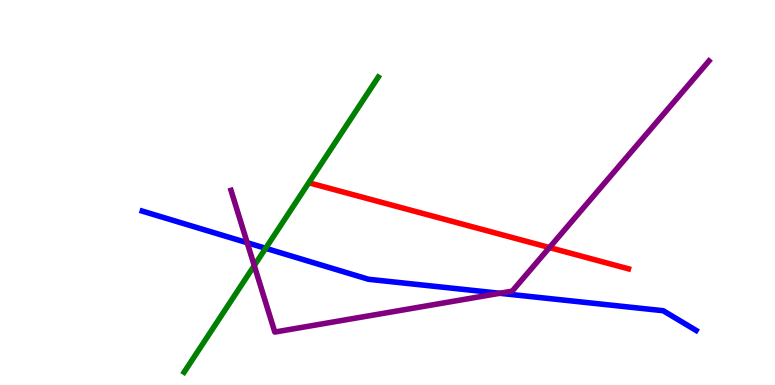[{'lines': ['blue', 'red'], 'intersections': []}, {'lines': ['green', 'red'], 'intersections': []}, {'lines': ['purple', 'red'], 'intersections': [{'x': 7.09, 'y': 3.57}]}, {'lines': ['blue', 'green'], 'intersections': [{'x': 3.43, 'y': 3.55}]}, {'lines': ['blue', 'purple'], 'intersections': [{'x': 3.19, 'y': 3.7}, {'x': 6.45, 'y': 2.38}]}, {'lines': ['green', 'purple'], 'intersections': [{'x': 3.28, 'y': 3.1}]}]